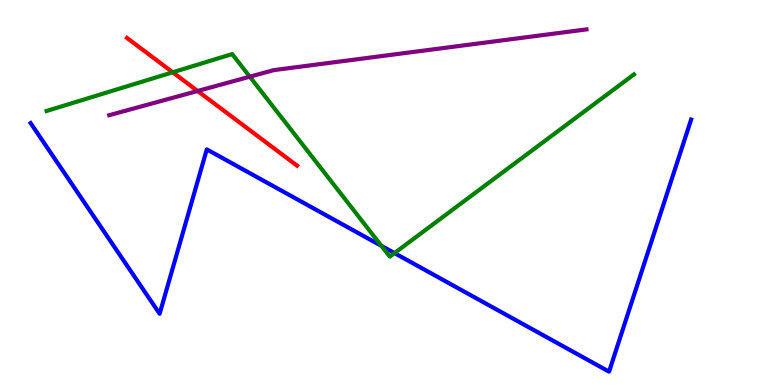[{'lines': ['blue', 'red'], 'intersections': []}, {'lines': ['green', 'red'], 'intersections': [{'x': 2.23, 'y': 8.12}]}, {'lines': ['purple', 'red'], 'intersections': [{'x': 2.55, 'y': 7.64}]}, {'lines': ['blue', 'green'], 'intersections': [{'x': 4.92, 'y': 3.61}, {'x': 5.09, 'y': 3.43}]}, {'lines': ['blue', 'purple'], 'intersections': []}, {'lines': ['green', 'purple'], 'intersections': [{'x': 3.22, 'y': 8.01}]}]